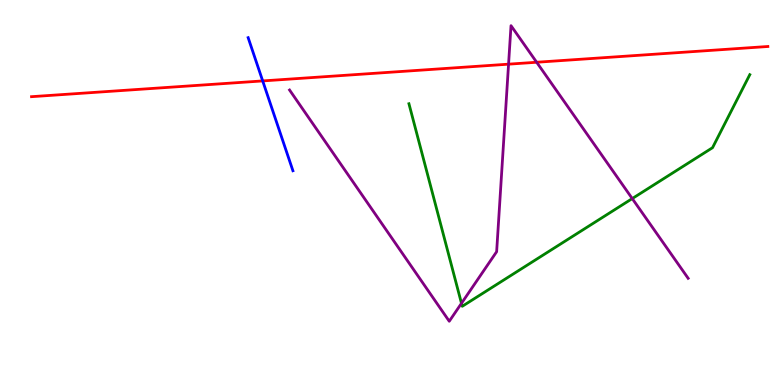[{'lines': ['blue', 'red'], 'intersections': [{'x': 3.39, 'y': 7.9}]}, {'lines': ['green', 'red'], 'intersections': []}, {'lines': ['purple', 'red'], 'intersections': [{'x': 6.56, 'y': 8.33}, {'x': 6.92, 'y': 8.38}]}, {'lines': ['blue', 'green'], 'intersections': []}, {'lines': ['blue', 'purple'], 'intersections': []}, {'lines': ['green', 'purple'], 'intersections': [{'x': 5.95, 'y': 2.12}, {'x': 8.16, 'y': 4.84}]}]